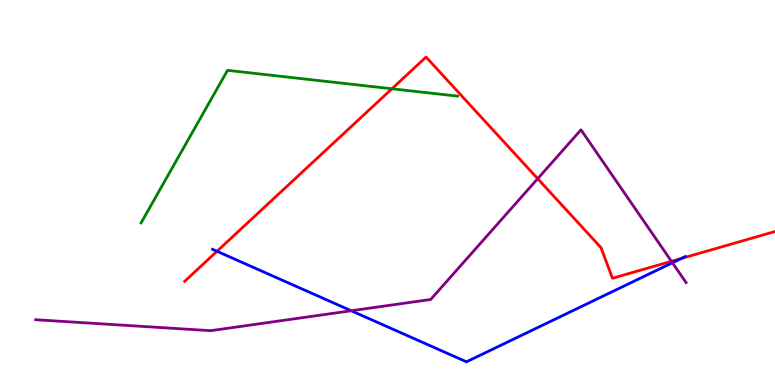[{'lines': ['blue', 'red'], 'intersections': [{'x': 2.8, 'y': 3.47}, {'x': 8.79, 'y': 3.29}]}, {'lines': ['green', 'red'], 'intersections': [{'x': 5.06, 'y': 7.69}]}, {'lines': ['purple', 'red'], 'intersections': [{'x': 6.94, 'y': 5.36}, {'x': 8.66, 'y': 3.21}]}, {'lines': ['blue', 'green'], 'intersections': []}, {'lines': ['blue', 'purple'], 'intersections': [{'x': 4.53, 'y': 1.93}, {'x': 8.68, 'y': 3.18}]}, {'lines': ['green', 'purple'], 'intersections': []}]